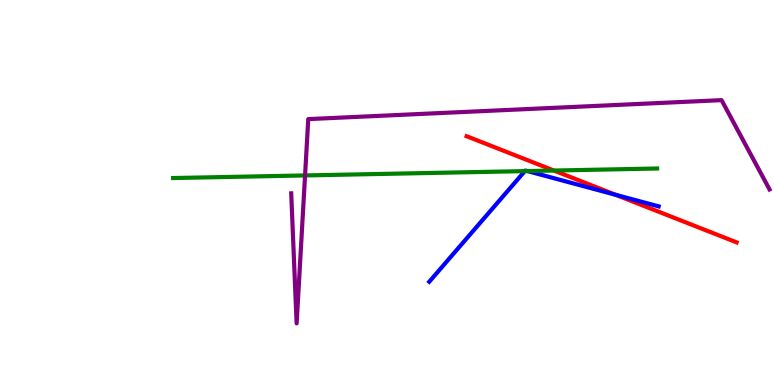[{'lines': ['blue', 'red'], 'intersections': [{'x': 7.94, 'y': 4.94}]}, {'lines': ['green', 'red'], 'intersections': [{'x': 7.15, 'y': 5.57}]}, {'lines': ['purple', 'red'], 'intersections': []}, {'lines': ['blue', 'green'], 'intersections': [{'x': 6.77, 'y': 5.56}, {'x': 6.8, 'y': 5.56}]}, {'lines': ['blue', 'purple'], 'intersections': []}, {'lines': ['green', 'purple'], 'intersections': [{'x': 3.94, 'y': 5.44}]}]